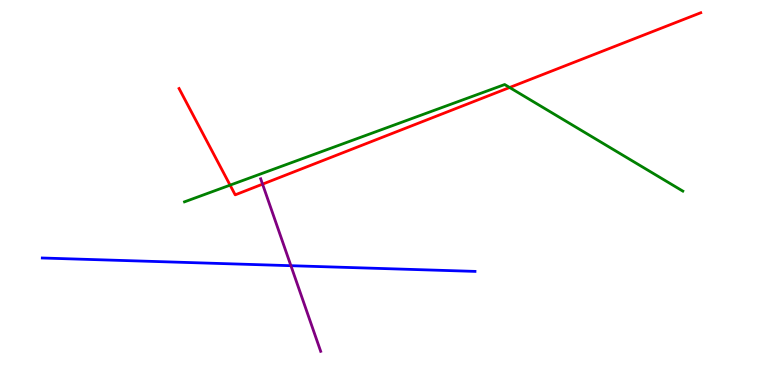[{'lines': ['blue', 'red'], 'intersections': []}, {'lines': ['green', 'red'], 'intersections': [{'x': 2.97, 'y': 5.19}, {'x': 6.58, 'y': 7.73}]}, {'lines': ['purple', 'red'], 'intersections': [{'x': 3.39, 'y': 5.22}]}, {'lines': ['blue', 'green'], 'intersections': []}, {'lines': ['blue', 'purple'], 'intersections': [{'x': 3.75, 'y': 3.1}]}, {'lines': ['green', 'purple'], 'intersections': []}]